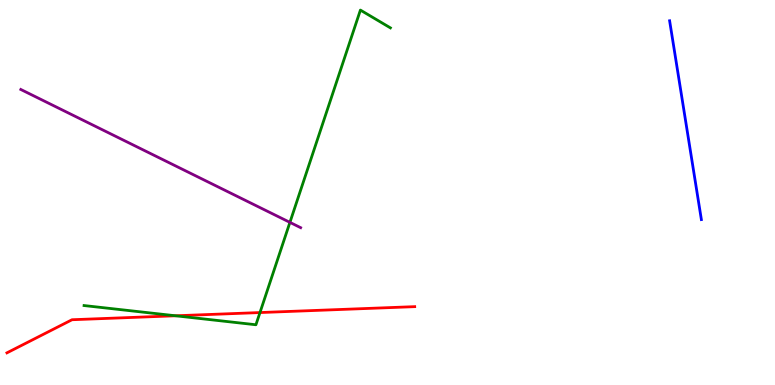[{'lines': ['blue', 'red'], 'intersections': []}, {'lines': ['green', 'red'], 'intersections': [{'x': 2.27, 'y': 1.8}, {'x': 3.35, 'y': 1.88}]}, {'lines': ['purple', 'red'], 'intersections': []}, {'lines': ['blue', 'green'], 'intersections': []}, {'lines': ['blue', 'purple'], 'intersections': []}, {'lines': ['green', 'purple'], 'intersections': [{'x': 3.74, 'y': 4.22}]}]